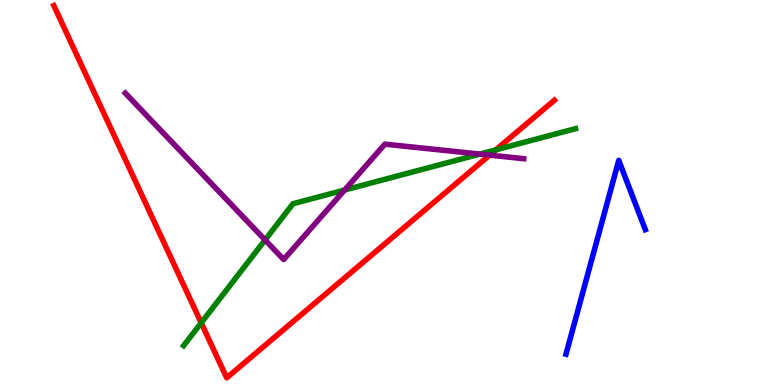[{'lines': ['blue', 'red'], 'intersections': []}, {'lines': ['green', 'red'], 'intersections': [{'x': 2.6, 'y': 1.61}, {'x': 6.4, 'y': 6.11}]}, {'lines': ['purple', 'red'], 'intersections': [{'x': 6.32, 'y': 5.97}]}, {'lines': ['blue', 'green'], 'intersections': []}, {'lines': ['blue', 'purple'], 'intersections': []}, {'lines': ['green', 'purple'], 'intersections': [{'x': 3.42, 'y': 3.77}, {'x': 4.45, 'y': 5.06}, {'x': 6.19, 'y': 6.0}]}]